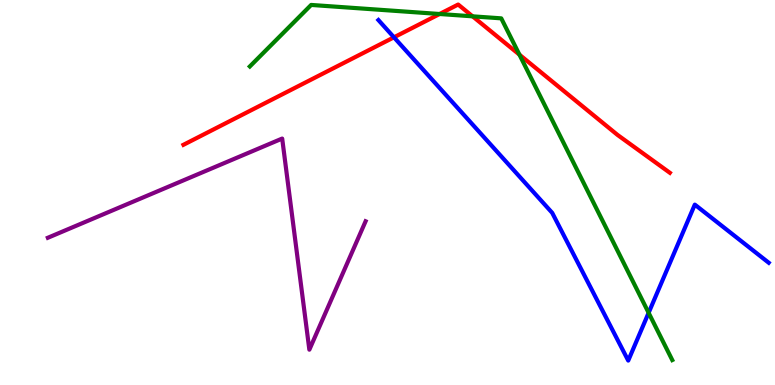[{'lines': ['blue', 'red'], 'intersections': [{'x': 5.08, 'y': 9.03}]}, {'lines': ['green', 'red'], 'intersections': [{'x': 5.67, 'y': 9.64}, {'x': 6.1, 'y': 9.58}, {'x': 6.7, 'y': 8.58}]}, {'lines': ['purple', 'red'], 'intersections': []}, {'lines': ['blue', 'green'], 'intersections': [{'x': 8.37, 'y': 1.87}]}, {'lines': ['blue', 'purple'], 'intersections': []}, {'lines': ['green', 'purple'], 'intersections': []}]